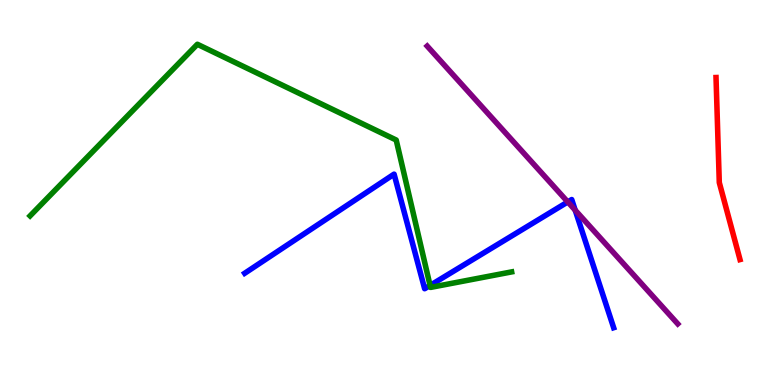[{'lines': ['blue', 'red'], 'intersections': []}, {'lines': ['green', 'red'], 'intersections': []}, {'lines': ['purple', 'red'], 'intersections': []}, {'lines': ['blue', 'green'], 'intersections': [{'x': 5.55, 'y': 2.59}]}, {'lines': ['blue', 'purple'], 'intersections': [{'x': 7.33, 'y': 4.75}, {'x': 7.42, 'y': 4.54}]}, {'lines': ['green', 'purple'], 'intersections': []}]